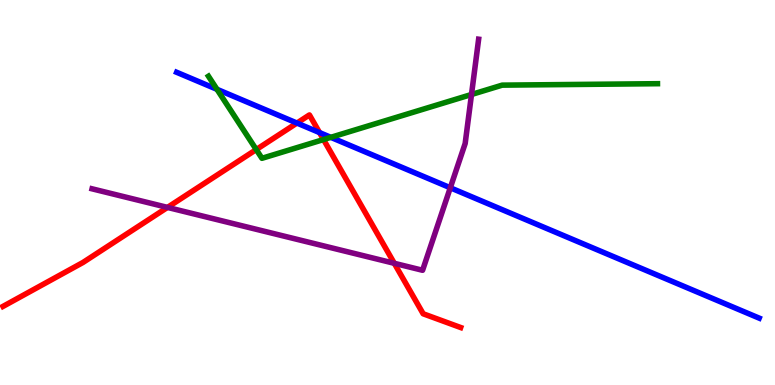[{'lines': ['blue', 'red'], 'intersections': [{'x': 3.83, 'y': 6.8}, {'x': 4.12, 'y': 6.56}]}, {'lines': ['green', 'red'], 'intersections': [{'x': 3.31, 'y': 6.12}, {'x': 4.17, 'y': 6.38}]}, {'lines': ['purple', 'red'], 'intersections': [{'x': 2.16, 'y': 4.61}, {'x': 5.09, 'y': 3.16}]}, {'lines': ['blue', 'green'], 'intersections': [{'x': 2.8, 'y': 7.68}, {'x': 4.27, 'y': 6.43}]}, {'lines': ['blue', 'purple'], 'intersections': [{'x': 5.81, 'y': 5.12}]}, {'lines': ['green', 'purple'], 'intersections': [{'x': 6.08, 'y': 7.55}]}]